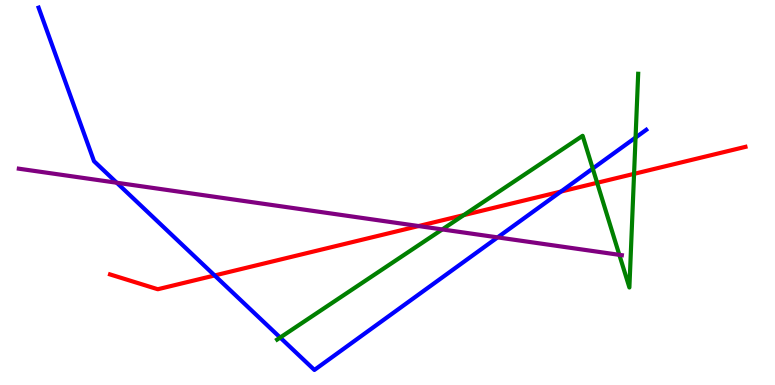[{'lines': ['blue', 'red'], 'intersections': [{'x': 2.77, 'y': 2.85}, {'x': 7.24, 'y': 5.02}]}, {'lines': ['green', 'red'], 'intersections': [{'x': 5.98, 'y': 4.41}, {'x': 7.7, 'y': 5.25}, {'x': 8.18, 'y': 5.48}]}, {'lines': ['purple', 'red'], 'intersections': [{'x': 5.4, 'y': 4.13}]}, {'lines': ['blue', 'green'], 'intersections': [{'x': 3.62, 'y': 1.23}, {'x': 7.65, 'y': 5.62}, {'x': 8.2, 'y': 6.43}]}, {'lines': ['blue', 'purple'], 'intersections': [{'x': 1.51, 'y': 5.25}, {'x': 6.42, 'y': 3.83}]}, {'lines': ['green', 'purple'], 'intersections': [{'x': 5.71, 'y': 4.04}, {'x': 7.99, 'y': 3.38}]}]